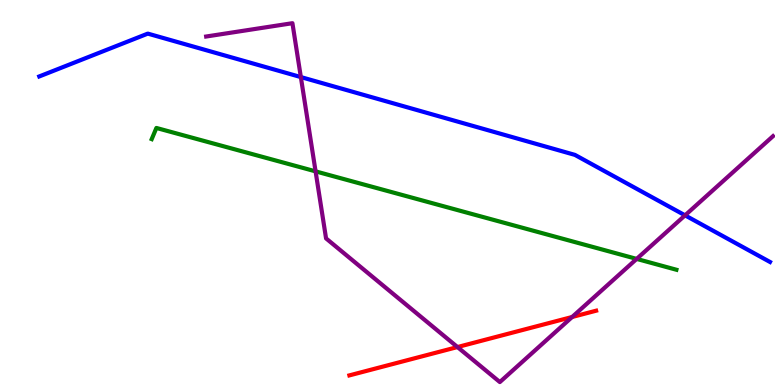[{'lines': ['blue', 'red'], 'intersections': []}, {'lines': ['green', 'red'], 'intersections': []}, {'lines': ['purple', 'red'], 'intersections': [{'x': 5.9, 'y': 0.986}, {'x': 7.38, 'y': 1.77}]}, {'lines': ['blue', 'green'], 'intersections': []}, {'lines': ['blue', 'purple'], 'intersections': [{'x': 3.88, 'y': 8.0}, {'x': 8.84, 'y': 4.41}]}, {'lines': ['green', 'purple'], 'intersections': [{'x': 4.07, 'y': 5.55}, {'x': 8.22, 'y': 3.28}]}]